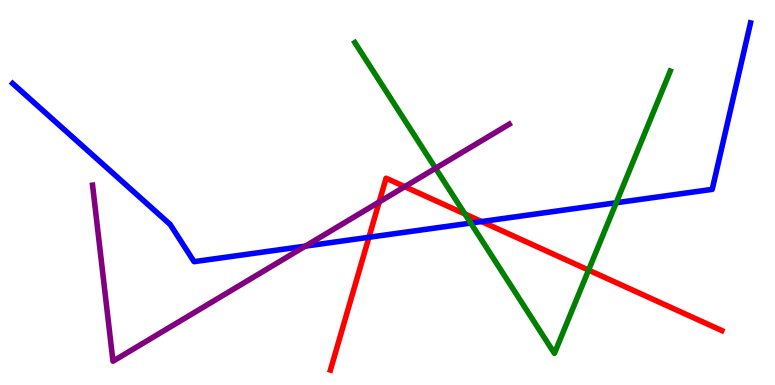[{'lines': ['blue', 'red'], 'intersections': [{'x': 4.76, 'y': 3.84}, {'x': 6.21, 'y': 4.25}]}, {'lines': ['green', 'red'], 'intersections': [{'x': 6.0, 'y': 4.44}, {'x': 7.59, 'y': 2.98}]}, {'lines': ['purple', 'red'], 'intersections': [{'x': 4.89, 'y': 4.75}, {'x': 5.22, 'y': 5.15}]}, {'lines': ['blue', 'green'], 'intersections': [{'x': 6.07, 'y': 4.21}, {'x': 7.95, 'y': 4.73}]}, {'lines': ['blue', 'purple'], 'intersections': [{'x': 3.94, 'y': 3.61}]}, {'lines': ['green', 'purple'], 'intersections': [{'x': 5.62, 'y': 5.63}]}]